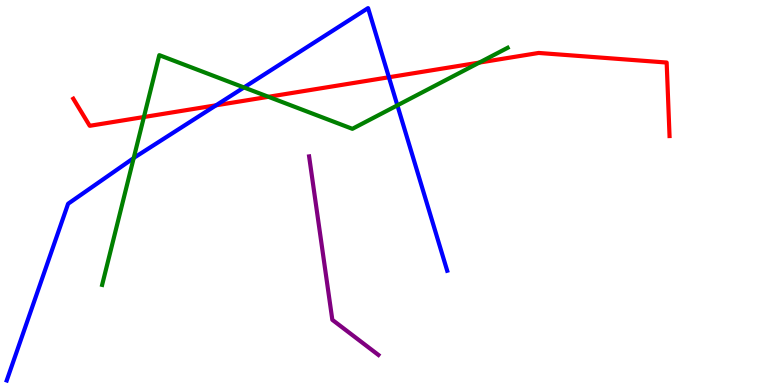[{'lines': ['blue', 'red'], 'intersections': [{'x': 2.79, 'y': 7.26}, {'x': 5.02, 'y': 7.99}]}, {'lines': ['green', 'red'], 'intersections': [{'x': 1.86, 'y': 6.96}, {'x': 3.46, 'y': 7.49}, {'x': 6.18, 'y': 8.37}]}, {'lines': ['purple', 'red'], 'intersections': []}, {'lines': ['blue', 'green'], 'intersections': [{'x': 1.73, 'y': 5.89}, {'x': 3.15, 'y': 7.73}, {'x': 5.13, 'y': 7.26}]}, {'lines': ['blue', 'purple'], 'intersections': []}, {'lines': ['green', 'purple'], 'intersections': []}]